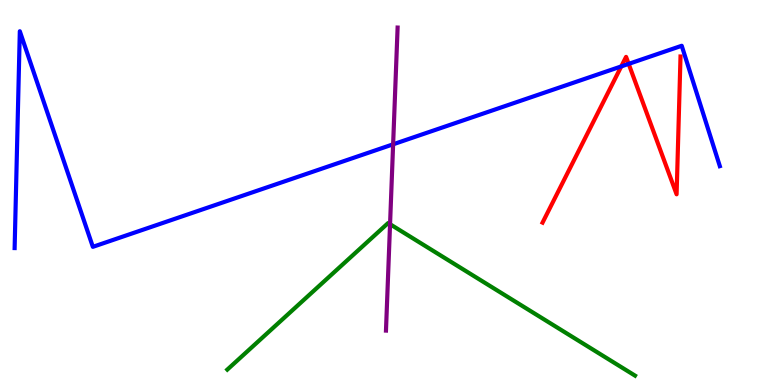[{'lines': ['blue', 'red'], 'intersections': [{'x': 8.02, 'y': 8.28}, {'x': 8.11, 'y': 8.34}]}, {'lines': ['green', 'red'], 'intersections': []}, {'lines': ['purple', 'red'], 'intersections': []}, {'lines': ['blue', 'green'], 'intersections': []}, {'lines': ['blue', 'purple'], 'intersections': [{'x': 5.07, 'y': 6.25}]}, {'lines': ['green', 'purple'], 'intersections': [{'x': 5.03, 'y': 4.18}]}]